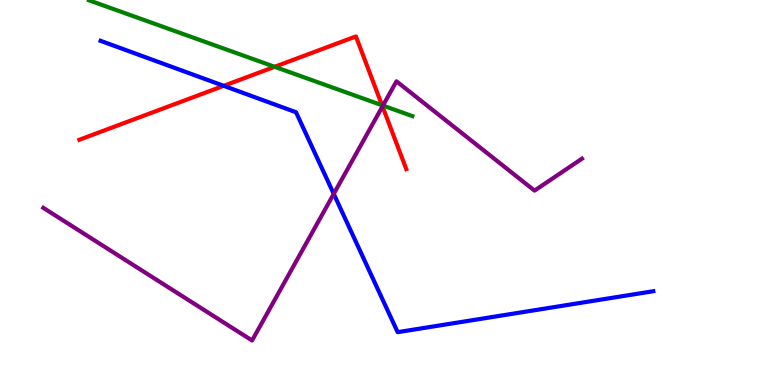[{'lines': ['blue', 'red'], 'intersections': [{'x': 2.89, 'y': 7.77}]}, {'lines': ['green', 'red'], 'intersections': [{'x': 3.54, 'y': 8.27}, {'x': 4.93, 'y': 7.27}]}, {'lines': ['purple', 'red'], 'intersections': [{'x': 4.94, 'y': 7.24}]}, {'lines': ['blue', 'green'], 'intersections': []}, {'lines': ['blue', 'purple'], 'intersections': [{'x': 4.31, 'y': 4.96}]}, {'lines': ['green', 'purple'], 'intersections': [{'x': 4.94, 'y': 7.26}]}]